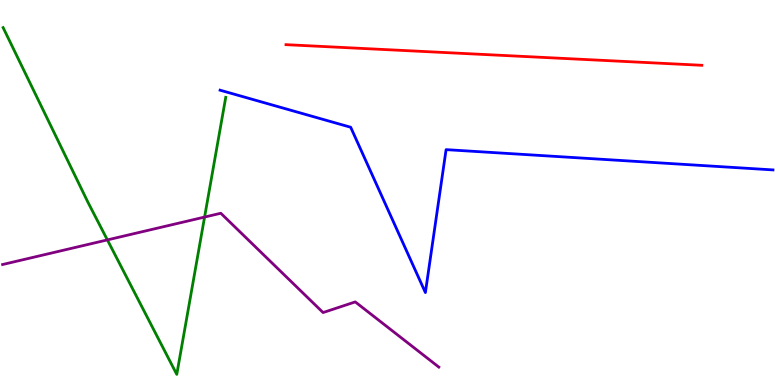[{'lines': ['blue', 'red'], 'intersections': []}, {'lines': ['green', 'red'], 'intersections': []}, {'lines': ['purple', 'red'], 'intersections': []}, {'lines': ['blue', 'green'], 'intersections': []}, {'lines': ['blue', 'purple'], 'intersections': []}, {'lines': ['green', 'purple'], 'intersections': [{'x': 1.39, 'y': 3.77}, {'x': 2.64, 'y': 4.36}]}]